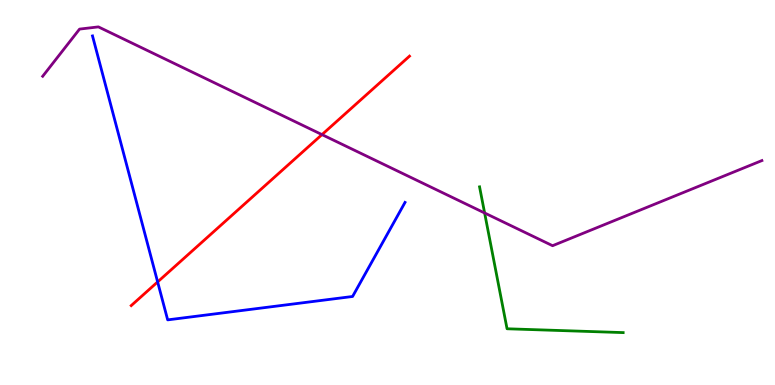[{'lines': ['blue', 'red'], 'intersections': [{'x': 2.03, 'y': 2.68}]}, {'lines': ['green', 'red'], 'intersections': []}, {'lines': ['purple', 'red'], 'intersections': [{'x': 4.15, 'y': 6.5}]}, {'lines': ['blue', 'green'], 'intersections': []}, {'lines': ['blue', 'purple'], 'intersections': []}, {'lines': ['green', 'purple'], 'intersections': [{'x': 6.25, 'y': 4.47}]}]